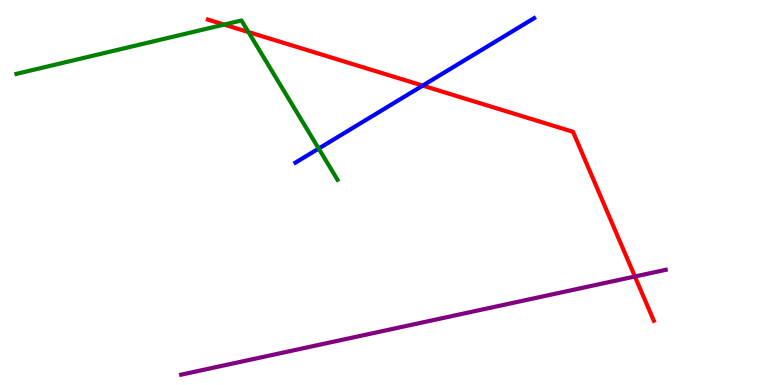[{'lines': ['blue', 'red'], 'intersections': [{'x': 5.45, 'y': 7.78}]}, {'lines': ['green', 'red'], 'intersections': [{'x': 2.89, 'y': 9.36}, {'x': 3.21, 'y': 9.17}]}, {'lines': ['purple', 'red'], 'intersections': [{'x': 8.19, 'y': 2.82}]}, {'lines': ['blue', 'green'], 'intersections': [{'x': 4.11, 'y': 6.14}]}, {'lines': ['blue', 'purple'], 'intersections': []}, {'lines': ['green', 'purple'], 'intersections': []}]